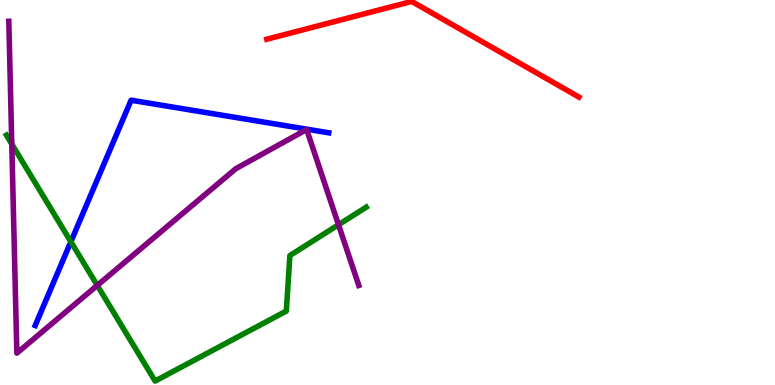[{'lines': ['blue', 'red'], 'intersections': []}, {'lines': ['green', 'red'], 'intersections': []}, {'lines': ['purple', 'red'], 'intersections': []}, {'lines': ['blue', 'green'], 'intersections': [{'x': 0.914, 'y': 3.72}]}, {'lines': ['blue', 'purple'], 'intersections': []}, {'lines': ['green', 'purple'], 'intersections': [{'x': 0.152, 'y': 6.26}, {'x': 1.26, 'y': 2.59}, {'x': 4.37, 'y': 4.16}]}]